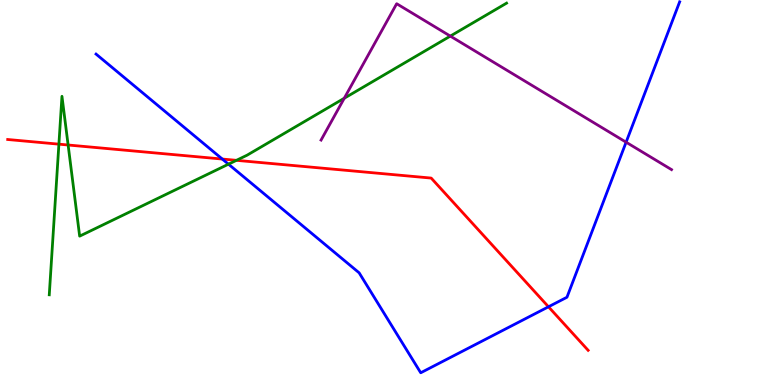[{'lines': ['blue', 'red'], 'intersections': [{'x': 2.87, 'y': 5.87}, {'x': 7.08, 'y': 2.03}]}, {'lines': ['green', 'red'], 'intersections': [{'x': 0.76, 'y': 6.26}, {'x': 0.879, 'y': 6.23}, {'x': 3.05, 'y': 5.84}]}, {'lines': ['purple', 'red'], 'intersections': []}, {'lines': ['blue', 'green'], 'intersections': [{'x': 2.95, 'y': 5.74}]}, {'lines': ['blue', 'purple'], 'intersections': [{'x': 8.08, 'y': 6.31}]}, {'lines': ['green', 'purple'], 'intersections': [{'x': 4.44, 'y': 7.45}, {'x': 5.81, 'y': 9.06}]}]